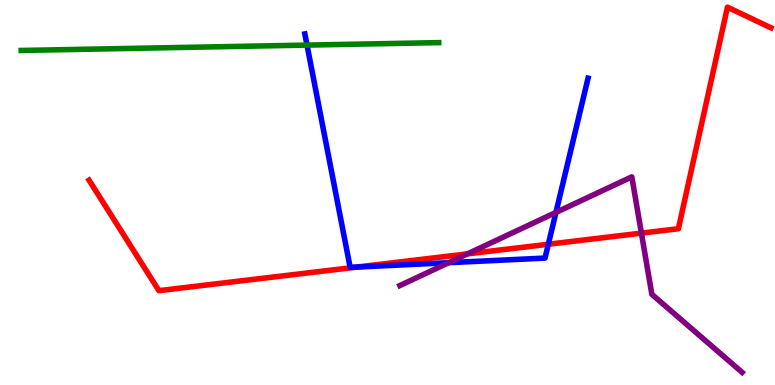[{'lines': ['blue', 'red'], 'intersections': [{'x': 4.6, 'y': 3.06}, {'x': 7.08, 'y': 3.66}]}, {'lines': ['green', 'red'], 'intersections': []}, {'lines': ['purple', 'red'], 'intersections': [{'x': 6.03, 'y': 3.41}, {'x': 8.28, 'y': 3.94}]}, {'lines': ['blue', 'green'], 'intersections': [{'x': 3.96, 'y': 8.83}]}, {'lines': ['blue', 'purple'], 'intersections': [{'x': 5.79, 'y': 3.18}, {'x': 7.17, 'y': 4.48}]}, {'lines': ['green', 'purple'], 'intersections': []}]